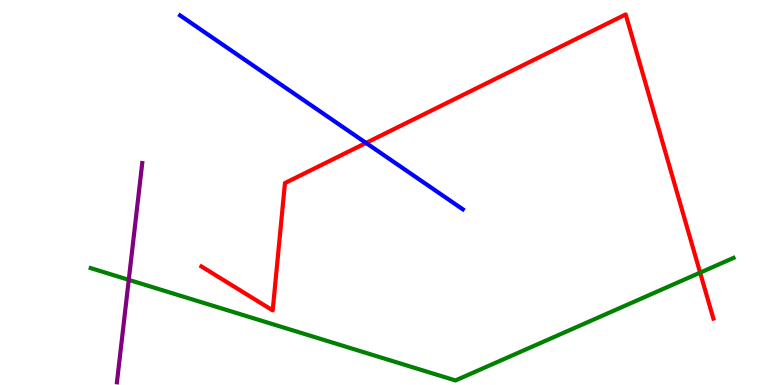[{'lines': ['blue', 'red'], 'intersections': [{'x': 4.72, 'y': 6.29}]}, {'lines': ['green', 'red'], 'intersections': [{'x': 9.03, 'y': 2.92}]}, {'lines': ['purple', 'red'], 'intersections': []}, {'lines': ['blue', 'green'], 'intersections': []}, {'lines': ['blue', 'purple'], 'intersections': []}, {'lines': ['green', 'purple'], 'intersections': [{'x': 1.66, 'y': 2.73}]}]